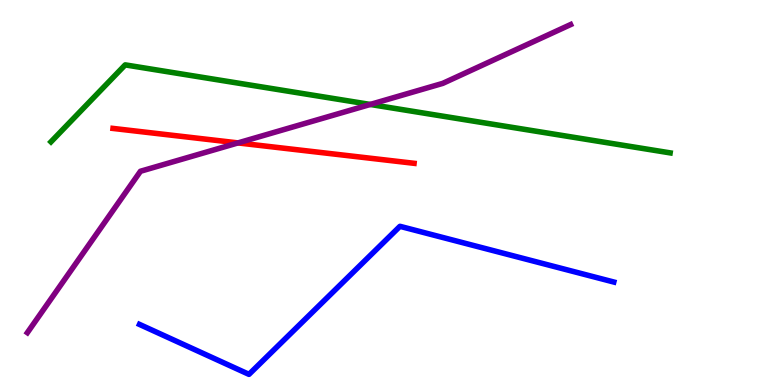[{'lines': ['blue', 'red'], 'intersections': []}, {'lines': ['green', 'red'], 'intersections': []}, {'lines': ['purple', 'red'], 'intersections': [{'x': 3.07, 'y': 6.29}]}, {'lines': ['blue', 'green'], 'intersections': []}, {'lines': ['blue', 'purple'], 'intersections': []}, {'lines': ['green', 'purple'], 'intersections': [{'x': 4.78, 'y': 7.29}]}]